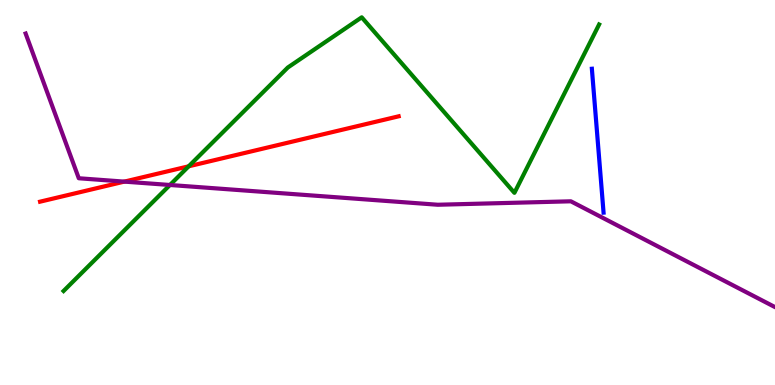[{'lines': ['blue', 'red'], 'intersections': []}, {'lines': ['green', 'red'], 'intersections': [{'x': 2.43, 'y': 5.68}]}, {'lines': ['purple', 'red'], 'intersections': [{'x': 1.6, 'y': 5.28}]}, {'lines': ['blue', 'green'], 'intersections': []}, {'lines': ['blue', 'purple'], 'intersections': []}, {'lines': ['green', 'purple'], 'intersections': [{'x': 2.19, 'y': 5.2}]}]